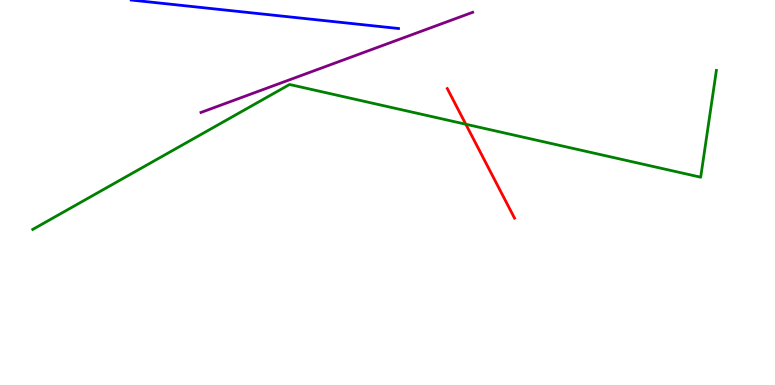[{'lines': ['blue', 'red'], 'intersections': []}, {'lines': ['green', 'red'], 'intersections': [{'x': 6.01, 'y': 6.77}]}, {'lines': ['purple', 'red'], 'intersections': []}, {'lines': ['blue', 'green'], 'intersections': []}, {'lines': ['blue', 'purple'], 'intersections': []}, {'lines': ['green', 'purple'], 'intersections': []}]